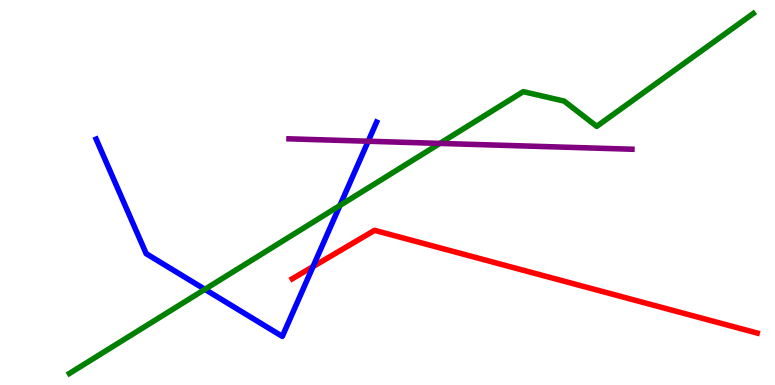[{'lines': ['blue', 'red'], 'intersections': [{'x': 4.04, 'y': 3.08}]}, {'lines': ['green', 'red'], 'intersections': []}, {'lines': ['purple', 'red'], 'intersections': []}, {'lines': ['blue', 'green'], 'intersections': [{'x': 2.64, 'y': 2.48}, {'x': 4.39, 'y': 4.66}]}, {'lines': ['blue', 'purple'], 'intersections': [{'x': 4.75, 'y': 6.33}]}, {'lines': ['green', 'purple'], 'intersections': [{'x': 5.68, 'y': 6.28}]}]